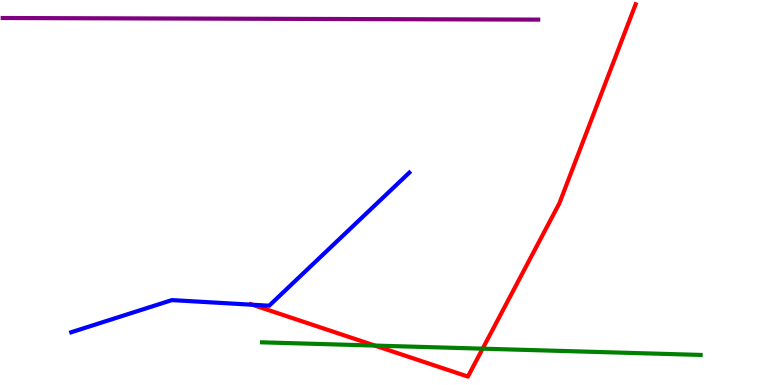[{'lines': ['blue', 'red'], 'intersections': [{'x': 3.26, 'y': 2.08}]}, {'lines': ['green', 'red'], 'intersections': [{'x': 4.84, 'y': 1.02}, {'x': 6.23, 'y': 0.944}]}, {'lines': ['purple', 'red'], 'intersections': []}, {'lines': ['blue', 'green'], 'intersections': []}, {'lines': ['blue', 'purple'], 'intersections': []}, {'lines': ['green', 'purple'], 'intersections': []}]